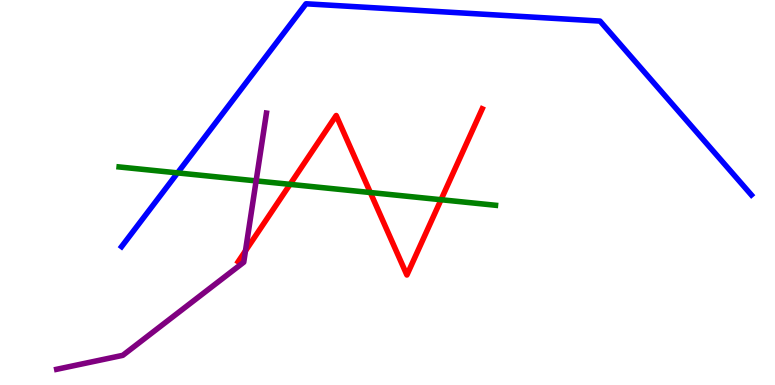[{'lines': ['blue', 'red'], 'intersections': []}, {'lines': ['green', 'red'], 'intersections': [{'x': 3.74, 'y': 5.21}, {'x': 4.78, 'y': 5.0}, {'x': 5.69, 'y': 4.81}]}, {'lines': ['purple', 'red'], 'intersections': [{'x': 3.17, 'y': 3.49}]}, {'lines': ['blue', 'green'], 'intersections': [{'x': 2.29, 'y': 5.51}]}, {'lines': ['blue', 'purple'], 'intersections': []}, {'lines': ['green', 'purple'], 'intersections': [{'x': 3.3, 'y': 5.3}]}]